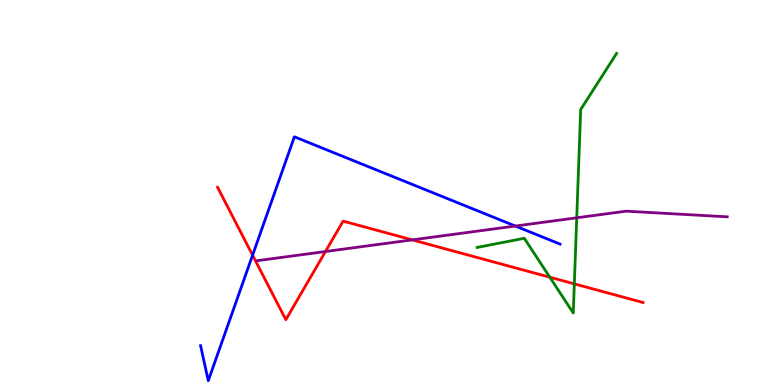[{'lines': ['blue', 'red'], 'intersections': [{'x': 3.26, 'y': 3.37}]}, {'lines': ['green', 'red'], 'intersections': [{'x': 7.09, 'y': 2.8}, {'x': 7.41, 'y': 2.63}]}, {'lines': ['purple', 'red'], 'intersections': [{'x': 4.2, 'y': 3.47}, {'x': 5.32, 'y': 3.77}]}, {'lines': ['blue', 'green'], 'intersections': []}, {'lines': ['blue', 'purple'], 'intersections': [{'x': 6.65, 'y': 4.13}]}, {'lines': ['green', 'purple'], 'intersections': [{'x': 7.44, 'y': 4.34}]}]